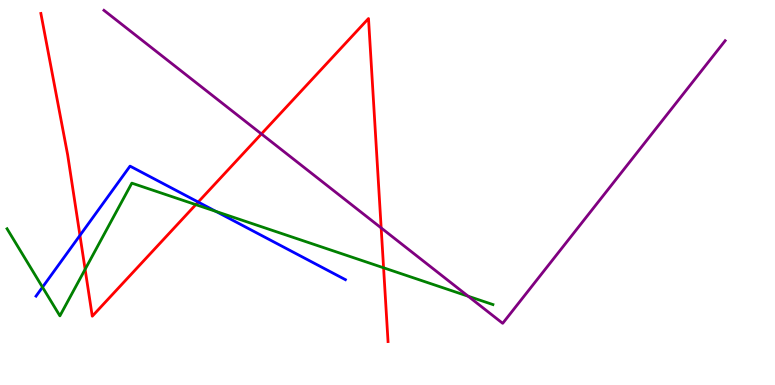[{'lines': ['blue', 'red'], 'intersections': [{'x': 1.03, 'y': 3.89}, {'x': 2.56, 'y': 4.75}]}, {'lines': ['green', 'red'], 'intersections': [{'x': 1.1, 'y': 3.0}, {'x': 2.53, 'y': 4.68}, {'x': 4.95, 'y': 3.04}]}, {'lines': ['purple', 'red'], 'intersections': [{'x': 3.37, 'y': 6.52}, {'x': 4.92, 'y': 4.08}]}, {'lines': ['blue', 'green'], 'intersections': [{'x': 0.548, 'y': 2.54}, {'x': 2.79, 'y': 4.51}]}, {'lines': ['blue', 'purple'], 'intersections': []}, {'lines': ['green', 'purple'], 'intersections': [{'x': 6.04, 'y': 2.31}]}]